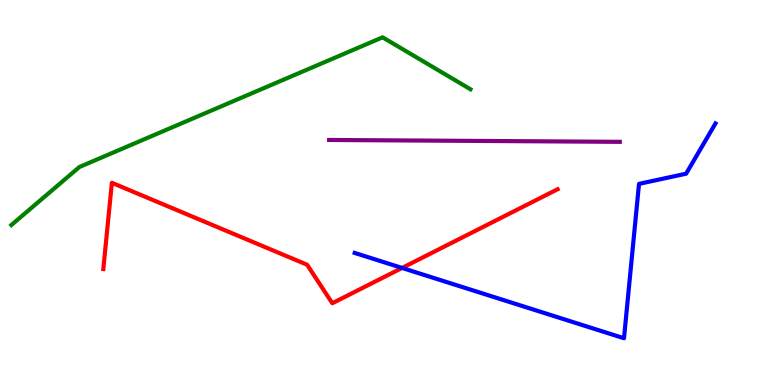[{'lines': ['blue', 'red'], 'intersections': [{'x': 5.19, 'y': 3.04}]}, {'lines': ['green', 'red'], 'intersections': []}, {'lines': ['purple', 'red'], 'intersections': []}, {'lines': ['blue', 'green'], 'intersections': []}, {'lines': ['blue', 'purple'], 'intersections': []}, {'lines': ['green', 'purple'], 'intersections': []}]